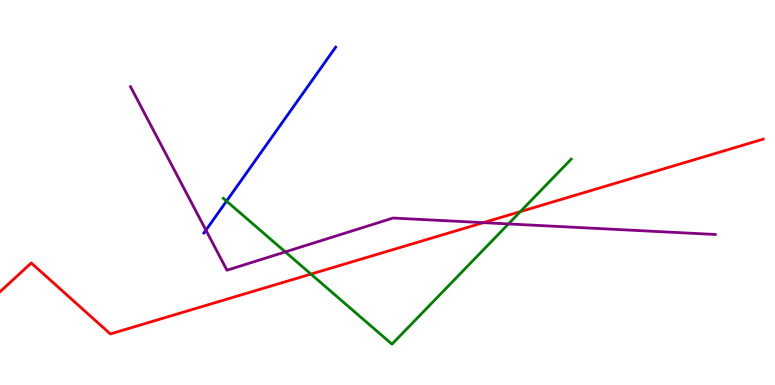[{'lines': ['blue', 'red'], 'intersections': []}, {'lines': ['green', 'red'], 'intersections': [{'x': 4.01, 'y': 2.88}, {'x': 6.71, 'y': 4.5}]}, {'lines': ['purple', 'red'], 'intersections': [{'x': 6.24, 'y': 4.22}]}, {'lines': ['blue', 'green'], 'intersections': [{'x': 2.92, 'y': 4.78}]}, {'lines': ['blue', 'purple'], 'intersections': [{'x': 2.66, 'y': 4.02}]}, {'lines': ['green', 'purple'], 'intersections': [{'x': 3.68, 'y': 3.46}, {'x': 6.56, 'y': 4.18}]}]